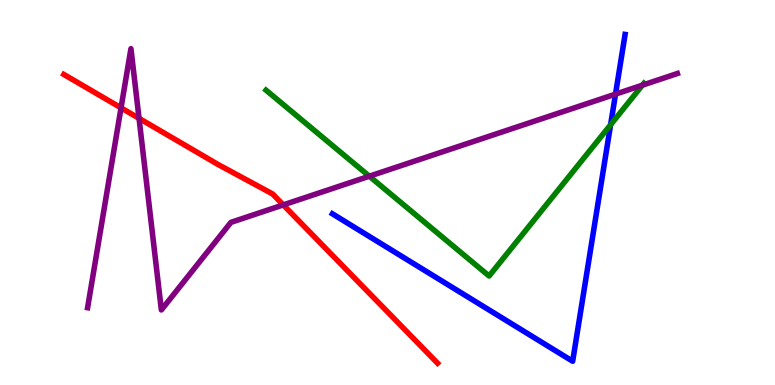[{'lines': ['blue', 'red'], 'intersections': []}, {'lines': ['green', 'red'], 'intersections': []}, {'lines': ['purple', 'red'], 'intersections': [{'x': 1.56, 'y': 7.2}, {'x': 1.79, 'y': 6.93}, {'x': 3.65, 'y': 4.68}]}, {'lines': ['blue', 'green'], 'intersections': [{'x': 7.88, 'y': 6.76}]}, {'lines': ['blue', 'purple'], 'intersections': [{'x': 7.94, 'y': 7.55}]}, {'lines': ['green', 'purple'], 'intersections': [{'x': 4.77, 'y': 5.42}, {'x': 8.29, 'y': 7.79}]}]